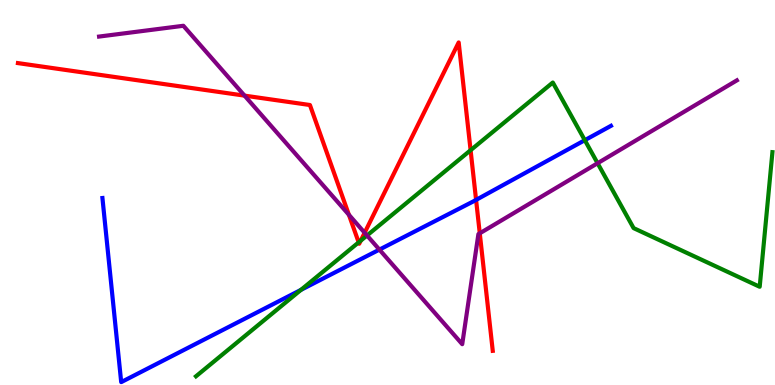[{'lines': ['blue', 'red'], 'intersections': [{'x': 6.14, 'y': 4.81}]}, {'lines': ['green', 'red'], 'intersections': [{'x': 4.63, 'y': 3.71}, {'x': 4.65, 'y': 3.75}, {'x': 6.07, 'y': 6.1}]}, {'lines': ['purple', 'red'], 'intersections': [{'x': 3.16, 'y': 7.52}, {'x': 4.5, 'y': 4.42}, {'x': 4.7, 'y': 3.95}, {'x': 6.19, 'y': 3.94}]}, {'lines': ['blue', 'green'], 'intersections': [{'x': 3.88, 'y': 2.47}, {'x': 7.55, 'y': 6.36}]}, {'lines': ['blue', 'purple'], 'intersections': [{'x': 4.9, 'y': 3.52}]}, {'lines': ['green', 'purple'], 'intersections': [{'x': 4.74, 'y': 3.88}, {'x': 7.71, 'y': 5.76}]}]